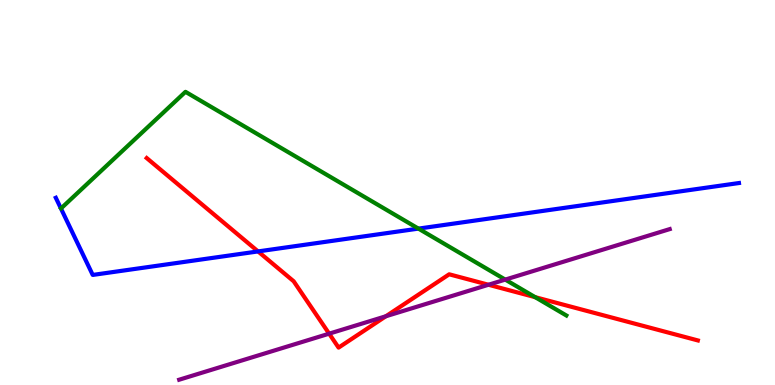[{'lines': ['blue', 'red'], 'intersections': [{'x': 3.33, 'y': 3.47}]}, {'lines': ['green', 'red'], 'intersections': [{'x': 6.91, 'y': 2.28}]}, {'lines': ['purple', 'red'], 'intersections': [{'x': 4.25, 'y': 1.33}, {'x': 4.98, 'y': 1.79}, {'x': 6.3, 'y': 2.6}]}, {'lines': ['blue', 'green'], 'intersections': [{'x': 5.4, 'y': 4.06}]}, {'lines': ['blue', 'purple'], 'intersections': []}, {'lines': ['green', 'purple'], 'intersections': [{'x': 6.52, 'y': 2.74}]}]